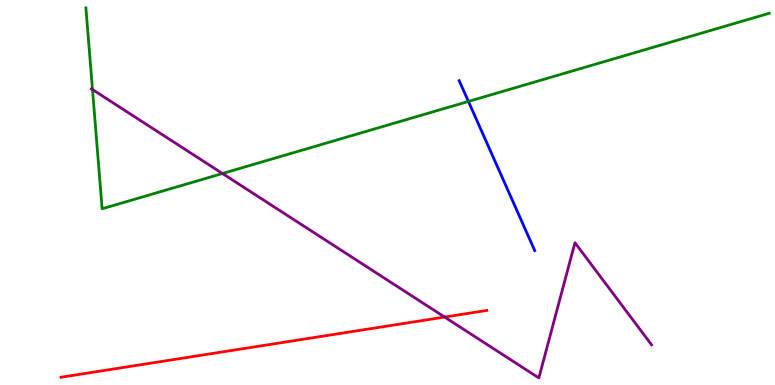[{'lines': ['blue', 'red'], 'intersections': []}, {'lines': ['green', 'red'], 'intersections': []}, {'lines': ['purple', 'red'], 'intersections': [{'x': 5.74, 'y': 1.76}]}, {'lines': ['blue', 'green'], 'intersections': [{'x': 6.04, 'y': 7.37}]}, {'lines': ['blue', 'purple'], 'intersections': []}, {'lines': ['green', 'purple'], 'intersections': [{'x': 1.19, 'y': 7.67}, {'x': 2.87, 'y': 5.49}]}]